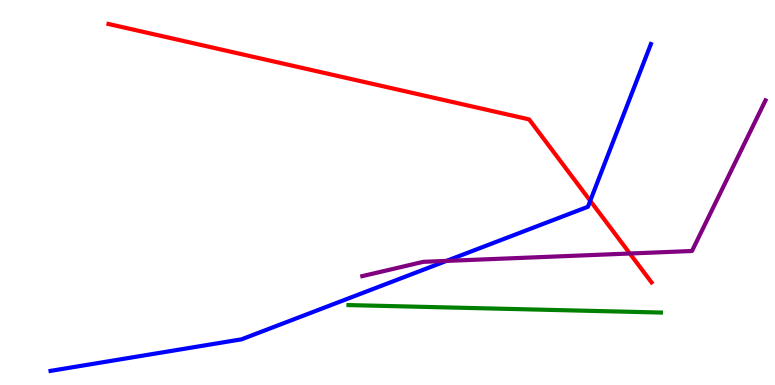[{'lines': ['blue', 'red'], 'intersections': [{'x': 7.62, 'y': 4.78}]}, {'lines': ['green', 'red'], 'intersections': []}, {'lines': ['purple', 'red'], 'intersections': [{'x': 8.13, 'y': 3.42}]}, {'lines': ['blue', 'green'], 'intersections': []}, {'lines': ['blue', 'purple'], 'intersections': [{'x': 5.76, 'y': 3.22}]}, {'lines': ['green', 'purple'], 'intersections': []}]